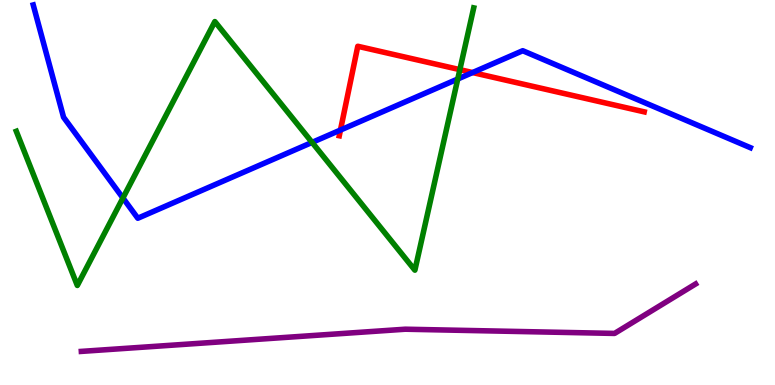[{'lines': ['blue', 'red'], 'intersections': [{'x': 4.39, 'y': 6.62}, {'x': 6.1, 'y': 8.12}]}, {'lines': ['green', 'red'], 'intersections': [{'x': 5.93, 'y': 8.19}]}, {'lines': ['purple', 'red'], 'intersections': []}, {'lines': ['blue', 'green'], 'intersections': [{'x': 1.59, 'y': 4.86}, {'x': 4.03, 'y': 6.3}, {'x': 5.91, 'y': 7.95}]}, {'lines': ['blue', 'purple'], 'intersections': []}, {'lines': ['green', 'purple'], 'intersections': []}]